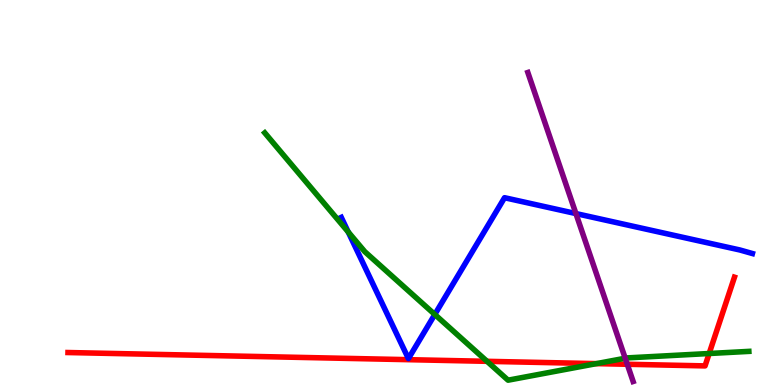[{'lines': ['blue', 'red'], 'intersections': []}, {'lines': ['green', 'red'], 'intersections': [{'x': 6.28, 'y': 0.615}, {'x': 7.7, 'y': 0.555}, {'x': 9.15, 'y': 0.818}]}, {'lines': ['purple', 'red'], 'intersections': [{'x': 8.09, 'y': 0.539}]}, {'lines': ['blue', 'green'], 'intersections': [{'x': 4.49, 'y': 3.97}, {'x': 5.61, 'y': 1.83}]}, {'lines': ['blue', 'purple'], 'intersections': [{'x': 7.43, 'y': 4.45}]}, {'lines': ['green', 'purple'], 'intersections': [{'x': 8.07, 'y': 0.695}]}]